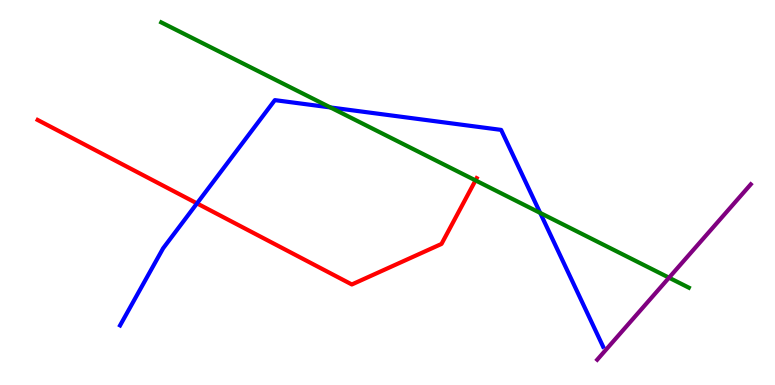[{'lines': ['blue', 'red'], 'intersections': [{'x': 2.54, 'y': 4.72}]}, {'lines': ['green', 'red'], 'intersections': [{'x': 6.14, 'y': 5.31}]}, {'lines': ['purple', 'red'], 'intersections': []}, {'lines': ['blue', 'green'], 'intersections': [{'x': 4.26, 'y': 7.21}, {'x': 6.97, 'y': 4.47}]}, {'lines': ['blue', 'purple'], 'intersections': []}, {'lines': ['green', 'purple'], 'intersections': [{'x': 8.63, 'y': 2.79}]}]